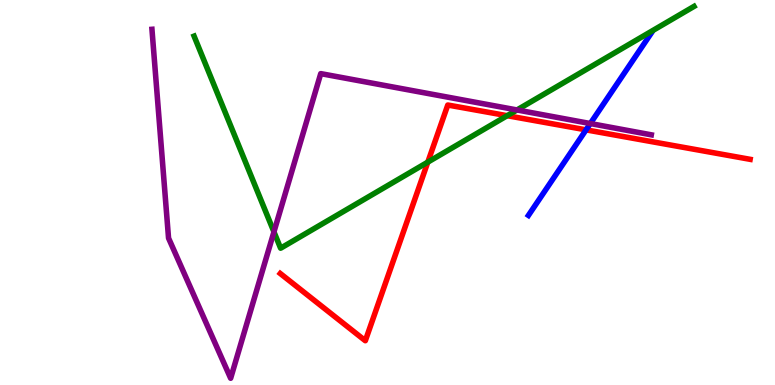[{'lines': ['blue', 'red'], 'intersections': [{'x': 7.56, 'y': 6.63}]}, {'lines': ['green', 'red'], 'intersections': [{'x': 5.52, 'y': 5.79}, {'x': 6.54, 'y': 7.0}]}, {'lines': ['purple', 'red'], 'intersections': []}, {'lines': ['blue', 'green'], 'intersections': []}, {'lines': ['blue', 'purple'], 'intersections': [{'x': 7.62, 'y': 6.79}]}, {'lines': ['green', 'purple'], 'intersections': [{'x': 3.53, 'y': 3.98}, {'x': 6.67, 'y': 7.14}]}]